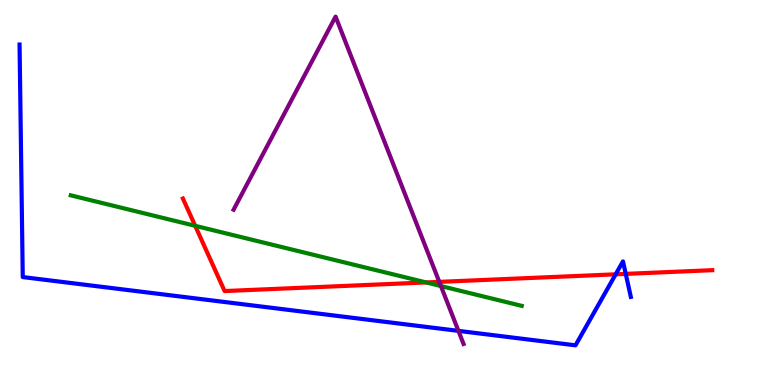[{'lines': ['blue', 'red'], 'intersections': [{'x': 7.94, 'y': 2.87}, {'x': 8.07, 'y': 2.89}]}, {'lines': ['green', 'red'], 'intersections': [{'x': 2.52, 'y': 4.13}, {'x': 5.5, 'y': 2.66}]}, {'lines': ['purple', 'red'], 'intersections': [{'x': 5.67, 'y': 2.68}]}, {'lines': ['blue', 'green'], 'intersections': []}, {'lines': ['blue', 'purple'], 'intersections': [{'x': 5.92, 'y': 1.41}]}, {'lines': ['green', 'purple'], 'intersections': [{'x': 5.69, 'y': 2.57}]}]